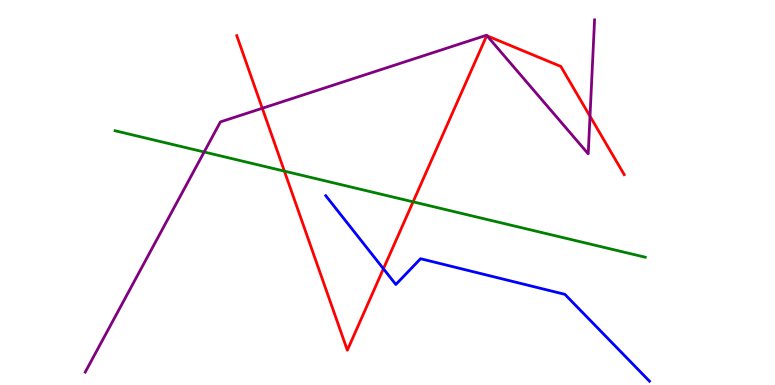[{'lines': ['blue', 'red'], 'intersections': [{'x': 4.95, 'y': 3.02}]}, {'lines': ['green', 'red'], 'intersections': [{'x': 3.67, 'y': 5.56}, {'x': 5.33, 'y': 4.76}]}, {'lines': ['purple', 'red'], 'intersections': [{'x': 3.38, 'y': 7.19}, {'x': 6.28, 'y': 9.07}, {'x': 7.61, 'y': 6.98}]}, {'lines': ['blue', 'green'], 'intersections': []}, {'lines': ['blue', 'purple'], 'intersections': []}, {'lines': ['green', 'purple'], 'intersections': [{'x': 2.63, 'y': 6.05}]}]